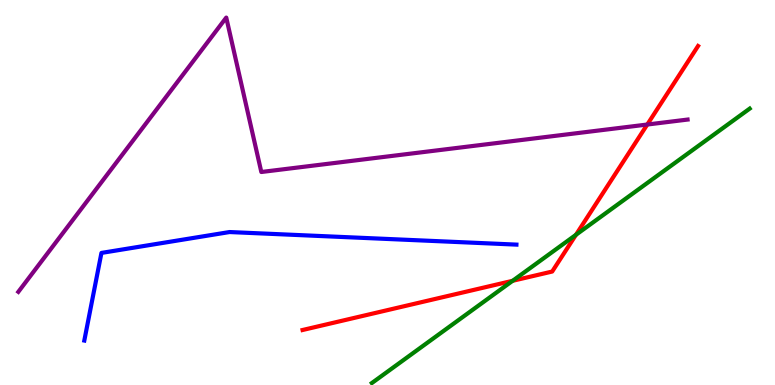[{'lines': ['blue', 'red'], 'intersections': []}, {'lines': ['green', 'red'], 'intersections': [{'x': 6.61, 'y': 2.71}, {'x': 7.43, 'y': 3.9}]}, {'lines': ['purple', 'red'], 'intersections': [{'x': 8.35, 'y': 6.77}]}, {'lines': ['blue', 'green'], 'intersections': []}, {'lines': ['blue', 'purple'], 'intersections': []}, {'lines': ['green', 'purple'], 'intersections': []}]